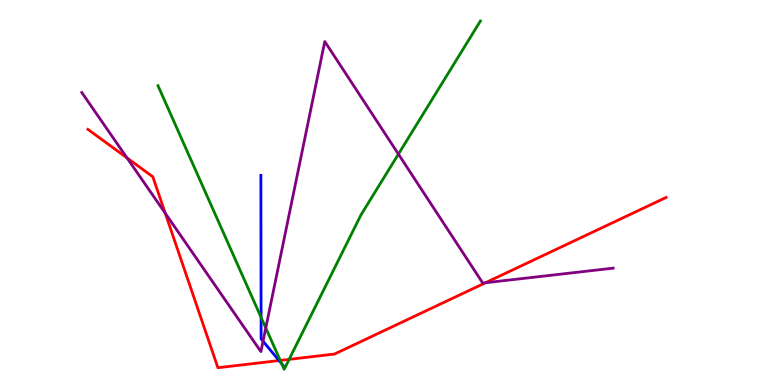[{'lines': ['blue', 'red'], 'intersections': [{'x': 3.6, 'y': 0.635}]}, {'lines': ['green', 'red'], 'intersections': [{'x': 3.62, 'y': 0.639}, {'x': 3.73, 'y': 0.666}]}, {'lines': ['purple', 'red'], 'intersections': [{'x': 1.64, 'y': 5.9}, {'x': 2.13, 'y': 4.46}, {'x': 6.26, 'y': 2.66}]}, {'lines': ['blue', 'green'], 'intersections': [{'x': 3.37, 'y': 1.76}, {'x': 3.64, 'y': 0.551}]}, {'lines': ['blue', 'purple'], 'intersections': [{'x': 3.39, 'y': 1.14}]}, {'lines': ['green', 'purple'], 'intersections': [{'x': 3.43, 'y': 1.48}, {'x': 5.14, 'y': 6.0}]}]